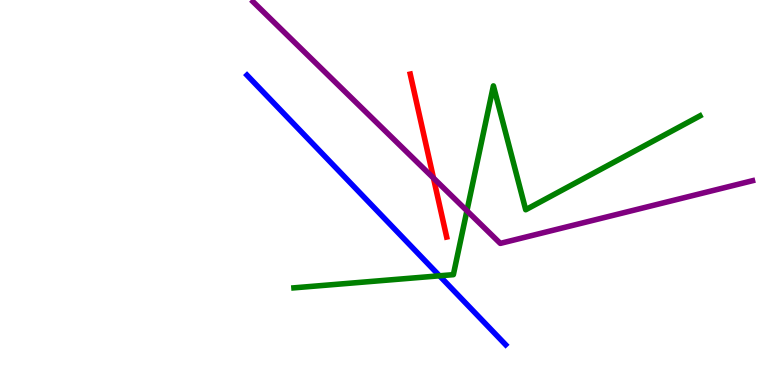[{'lines': ['blue', 'red'], 'intersections': []}, {'lines': ['green', 'red'], 'intersections': []}, {'lines': ['purple', 'red'], 'intersections': [{'x': 5.59, 'y': 5.37}]}, {'lines': ['blue', 'green'], 'intersections': [{'x': 5.67, 'y': 2.84}]}, {'lines': ['blue', 'purple'], 'intersections': []}, {'lines': ['green', 'purple'], 'intersections': [{'x': 6.02, 'y': 4.53}]}]